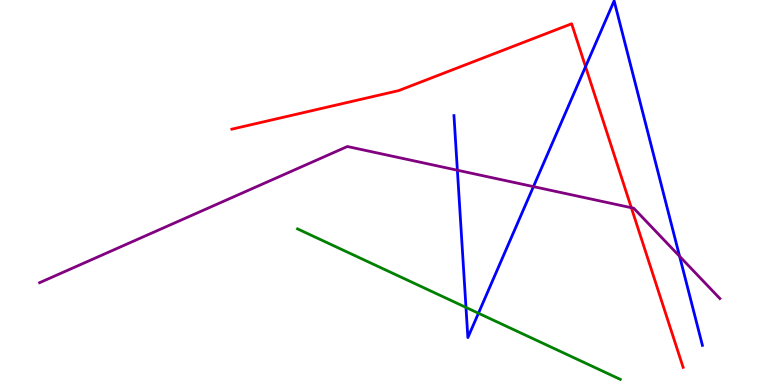[{'lines': ['blue', 'red'], 'intersections': [{'x': 7.56, 'y': 8.27}]}, {'lines': ['green', 'red'], 'intersections': []}, {'lines': ['purple', 'red'], 'intersections': [{'x': 8.15, 'y': 4.6}]}, {'lines': ['blue', 'green'], 'intersections': [{'x': 6.01, 'y': 2.02}, {'x': 6.17, 'y': 1.86}]}, {'lines': ['blue', 'purple'], 'intersections': [{'x': 5.9, 'y': 5.58}, {'x': 6.88, 'y': 5.15}, {'x': 8.77, 'y': 3.34}]}, {'lines': ['green', 'purple'], 'intersections': []}]